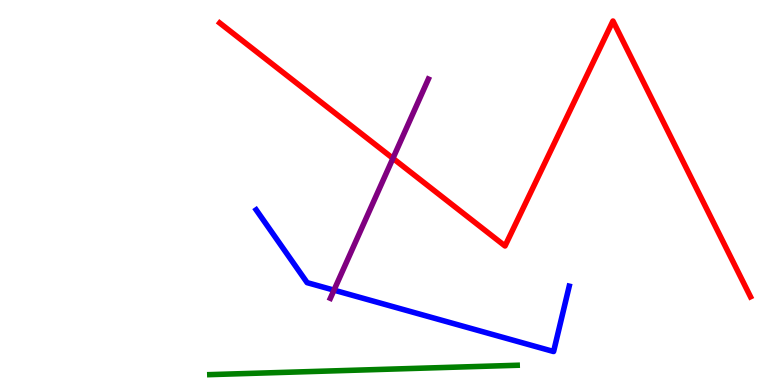[{'lines': ['blue', 'red'], 'intersections': []}, {'lines': ['green', 'red'], 'intersections': []}, {'lines': ['purple', 'red'], 'intersections': [{'x': 5.07, 'y': 5.89}]}, {'lines': ['blue', 'green'], 'intersections': []}, {'lines': ['blue', 'purple'], 'intersections': [{'x': 4.31, 'y': 2.46}]}, {'lines': ['green', 'purple'], 'intersections': []}]